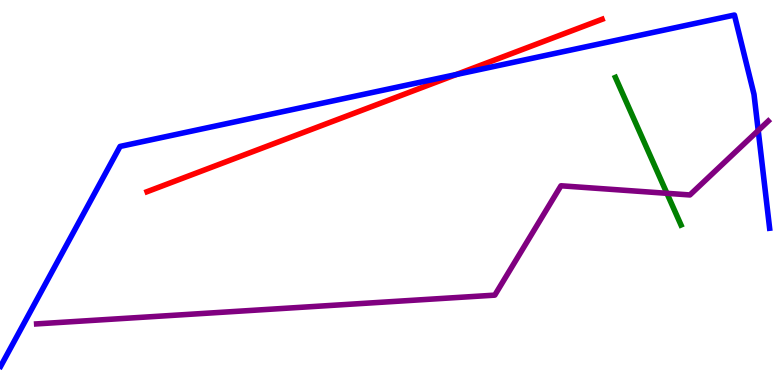[{'lines': ['blue', 'red'], 'intersections': [{'x': 5.89, 'y': 8.06}]}, {'lines': ['green', 'red'], 'intersections': []}, {'lines': ['purple', 'red'], 'intersections': []}, {'lines': ['blue', 'green'], 'intersections': []}, {'lines': ['blue', 'purple'], 'intersections': [{'x': 9.78, 'y': 6.61}]}, {'lines': ['green', 'purple'], 'intersections': [{'x': 8.61, 'y': 4.98}]}]